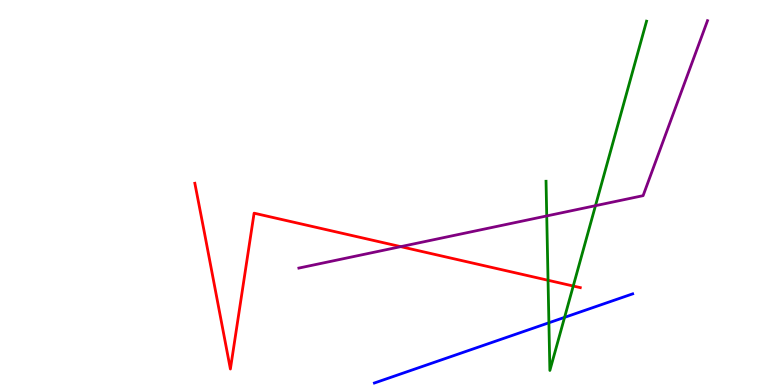[{'lines': ['blue', 'red'], 'intersections': []}, {'lines': ['green', 'red'], 'intersections': [{'x': 7.07, 'y': 2.72}, {'x': 7.4, 'y': 2.57}]}, {'lines': ['purple', 'red'], 'intersections': [{'x': 5.17, 'y': 3.59}]}, {'lines': ['blue', 'green'], 'intersections': [{'x': 7.08, 'y': 1.62}, {'x': 7.28, 'y': 1.76}]}, {'lines': ['blue', 'purple'], 'intersections': []}, {'lines': ['green', 'purple'], 'intersections': [{'x': 7.05, 'y': 4.39}, {'x': 7.68, 'y': 4.66}]}]